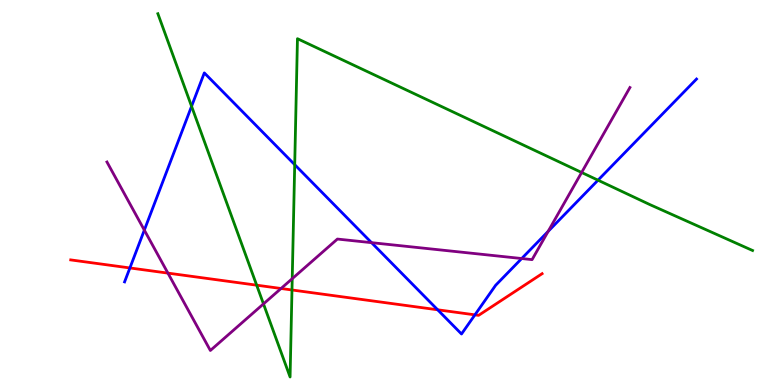[{'lines': ['blue', 'red'], 'intersections': [{'x': 1.68, 'y': 3.04}, {'x': 5.65, 'y': 1.95}, {'x': 6.13, 'y': 1.82}]}, {'lines': ['green', 'red'], 'intersections': [{'x': 3.31, 'y': 2.59}, {'x': 3.77, 'y': 2.47}]}, {'lines': ['purple', 'red'], 'intersections': [{'x': 2.17, 'y': 2.91}, {'x': 3.63, 'y': 2.51}]}, {'lines': ['blue', 'green'], 'intersections': [{'x': 2.47, 'y': 7.24}, {'x': 3.8, 'y': 5.72}, {'x': 7.72, 'y': 5.32}]}, {'lines': ['blue', 'purple'], 'intersections': [{'x': 1.86, 'y': 4.02}, {'x': 4.79, 'y': 3.7}, {'x': 6.73, 'y': 3.28}, {'x': 7.07, 'y': 3.99}]}, {'lines': ['green', 'purple'], 'intersections': [{'x': 3.4, 'y': 2.11}, {'x': 3.77, 'y': 2.76}, {'x': 7.5, 'y': 5.52}]}]